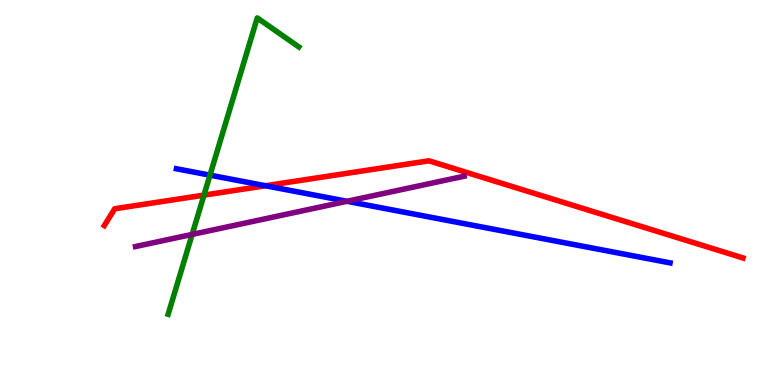[{'lines': ['blue', 'red'], 'intersections': [{'x': 3.43, 'y': 5.18}]}, {'lines': ['green', 'red'], 'intersections': [{'x': 2.63, 'y': 4.93}]}, {'lines': ['purple', 'red'], 'intersections': []}, {'lines': ['blue', 'green'], 'intersections': [{'x': 2.71, 'y': 5.45}]}, {'lines': ['blue', 'purple'], 'intersections': [{'x': 4.48, 'y': 4.77}]}, {'lines': ['green', 'purple'], 'intersections': [{'x': 2.48, 'y': 3.91}]}]